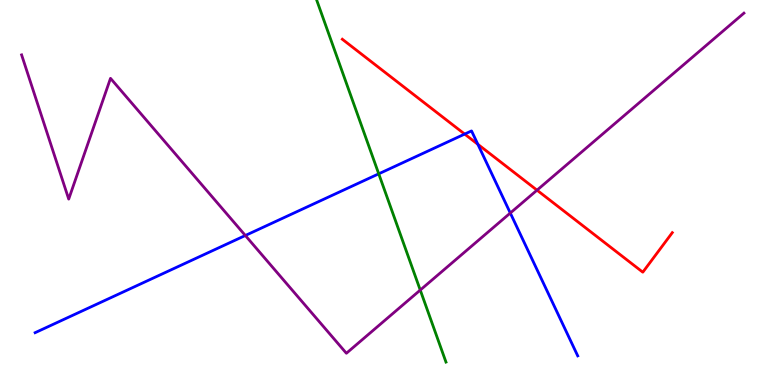[{'lines': ['blue', 'red'], 'intersections': [{'x': 6.0, 'y': 6.52}, {'x': 6.17, 'y': 6.25}]}, {'lines': ['green', 'red'], 'intersections': []}, {'lines': ['purple', 'red'], 'intersections': [{'x': 6.93, 'y': 5.06}]}, {'lines': ['blue', 'green'], 'intersections': [{'x': 4.89, 'y': 5.49}]}, {'lines': ['blue', 'purple'], 'intersections': [{'x': 3.17, 'y': 3.88}, {'x': 6.58, 'y': 4.47}]}, {'lines': ['green', 'purple'], 'intersections': [{'x': 5.42, 'y': 2.47}]}]